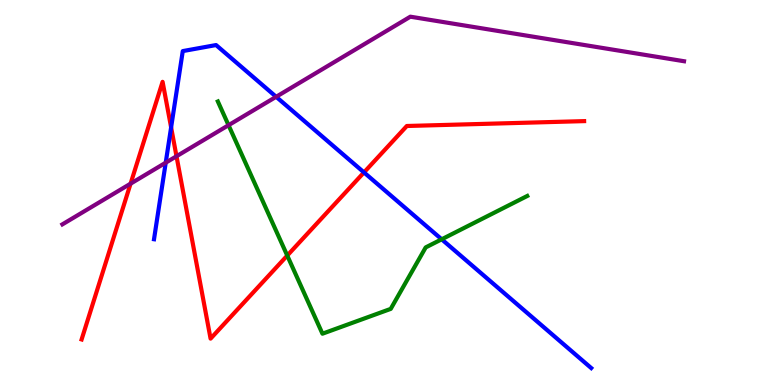[{'lines': ['blue', 'red'], 'intersections': [{'x': 2.21, 'y': 6.69}, {'x': 4.7, 'y': 5.52}]}, {'lines': ['green', 'red'], 'intersections': [{'x': 3.71, 'y': 3.36}]}, {'lines': ['purple', 'red'], 'intersections': [{'x': 1.68, 'y': 5.23}, {'x': 2.28, 'y': 5.94}]}, {'lines': ['blue', 'green'], 'intersections': [{'x': 5.7, 'y': 3.78}]}, {'lines': ['blue', 'purple'], 'intersections': [{'x': 2.14, 'y': 5.77}, {'x': 3.56, 'y': 7.49}]}, {'lines': ['green', 'purple'], 'intersections': [{'x': 2.95, 'y': 6.75}]}]